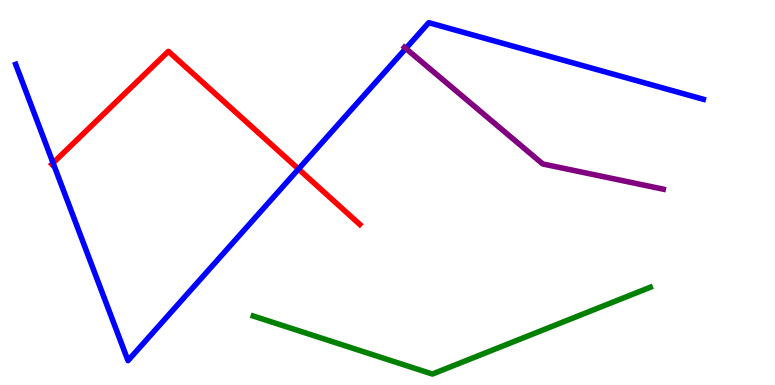[{'lines': ['blue', 'red'], 'intersections': [{'x': 0.685, 'y': 5.77}, {'x': 3.85, 'y': 5.61}]}, {'lines': ['green', 'red'], 'intersections': []}, {'lines': ['purple', 'red'], 'intersections': []}, {'lines': ['blue', 'green'], 'intersections': []}, {'lines': ['blue', 'purple'], 'intersections': [{'x': 5.24, 'y': 8.74}]}, {'lines': ['green', 'purple'], 'intersections': []}]